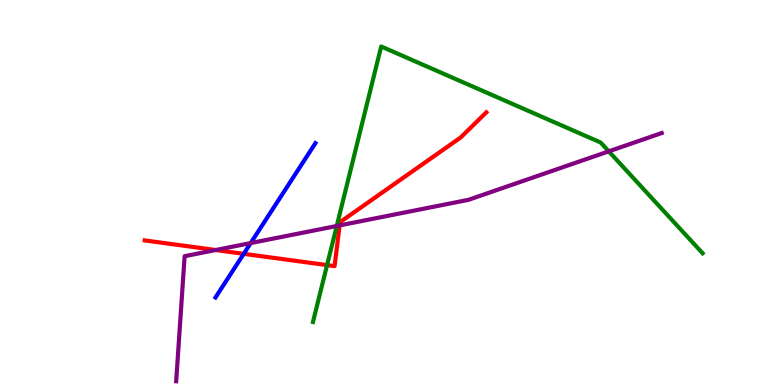[{'lines': ['blue', 'red'], 'intersections': [{'x': 3.15, 'y': 3.41}]}, {'lines': ['green', 'red'], 'intersections': [{'x': 4.22, 'y': 3.11}]}, {'lines': ['purple', 'red'], 'intersections': [{'x': 2.78, 'y': 3.51}, {'x': 4.38, 'y': 4.15}]}, {'lines': ['blue', 'green'], 'intersections': []}, {'lines': ['blue', 'purple'], 'intersections': [{'x': 3.24, 'y': 3.69}]}, {'lines': ['green', 'purple'], 'intersections': [{'x': 4.35, 'y': 4.13}, {'x': 7.86, 'y': 6.07}]}]